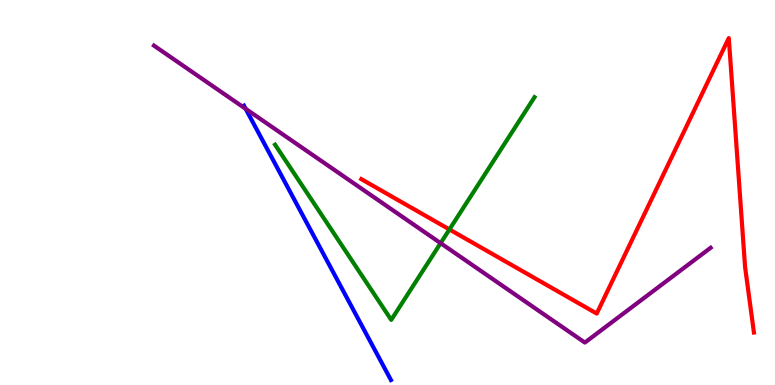[{'lines': ['blue', 'red'], 'intersections': []}, {'lines': ['green', 'red'], 'intersections': [{'x': 5.8, 'y': 4.04}]}, {'lines': ['purple', 'red'], 'intersections': []}, {'lines': ['blue', 'green'], 'intersections': []}, {'lines': ['blue', 'purple'], 'intersections': [{'x': 3.17, 'y': 7.17}]}, {'lines': ['green', 'purple'], 'intersections': [{'x': 5.69, 'y': 3.68}]}]